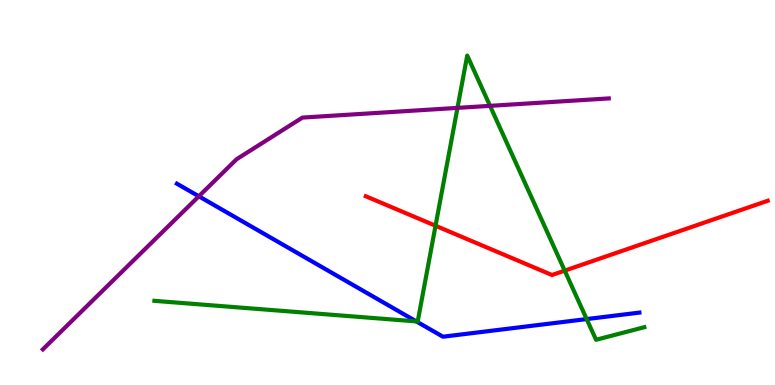[{'lines': ['blue', 'red'], 'intersections': []}, {'lines': ['green', 'red'], 'intersections': [{'x': 5.62, 'y': 4.14}, {'x': 7.29, 'y': 2.97}]}, {'lines': ['purple', 'red'], 'intersections': []}, {'lines': ['blue', 'green'], 'intersections': [{'x': 5.37, 'y': 1.65}, {'x': 7.57, 'y': 1.71}]}, {'lines': ['blue', 'purple'], 'intersections': [{'x': 2.57, 'y': 4.9}]}, {'lines': ['green', 'purple'], 'intersections': [{'x': 5.9, 'y': 7.2}, {'x': 6.32, 'y': 7.25}]}]